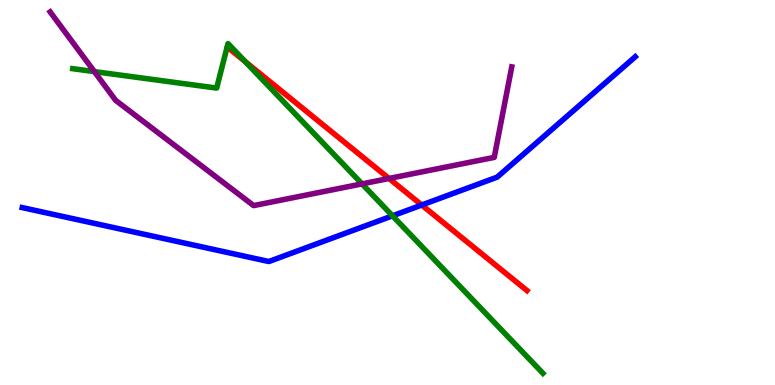[{'lines': ['blue', 'red'], 'intersections': [{'x': 5.44, 'y': 4.67}]}, {'lines': ['green', 'red'], 'intersections': [{'x': 3.16, 'y': 8.4}]}, {'lines': ['purple', 'red'], 'intersections': [{'x': 5.02, 'y': 5.36}]}, {'lines': ['blue', 'green'], 'intersections': [{'x': 5.06, 'y': 4.39}]}, {'lines': ['blue', 'purple'], 'intersections': []}, {'lines': ['green', 'purple'], 'intersections': [{'x': 1.22, 'y': 8.14}, {'x': 4.67, 'y': 5.22}]}]